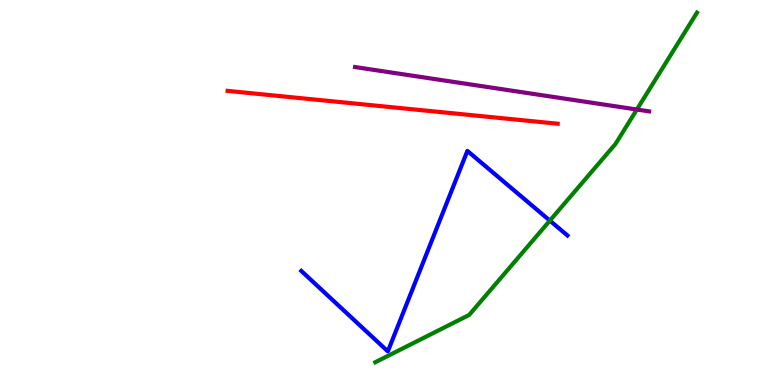[{'lines': ['blue', 'red'], 'intersections': []}, {'lines': ['green', 'red'], 'intersections': []}, {'lines': ['purple', 'red'], 'intersections': []}, {'lines': ['blue', 'green'], 'intersections': [{'x': 7.1, 'y': 4.27}]}, {'lines': ['blue', 'purple'], 'intersections': []}, {'lines': ['green', 'purple'], 'intersections': [{'x': 8.22, 'y': 7.16}]}]